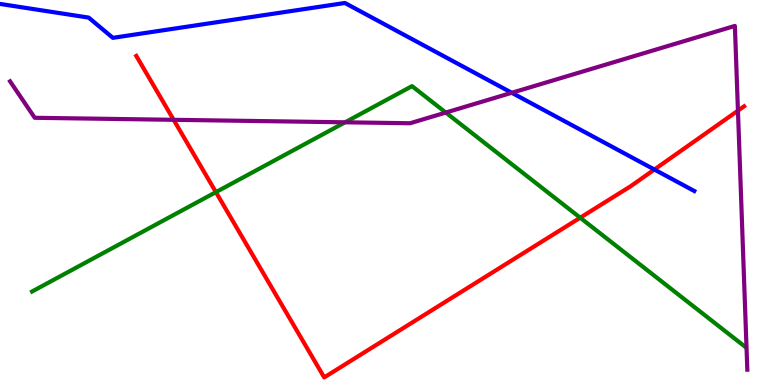[{'lines': ['blue', 'red'], 'intersections': [{'x': 8.44, 'y': 5.6}]}, {'lines': ['green', 'red'], 'intersections': [{'x': 2.79, 'y': 5.01}, {'x': 7.49, 'y': 4.34}]}, {'lines': ['purple', 'red'], 'intersections': [{'x': 2.24, 'y': 6.89}, {'x': 9.52, 'y': 7.13}]}, {'lines': ['blue', 'green'], 'intersections': []}, {'lines': ['blue', 'purple'], 'intersections': [{'x': 6.6, 'y': 7.59}]}, {'lines': ['green', 'purple'], 'intersections': [{'x': 4.45, 'y': 6.82}, {'x': 5.75, 'y': 7.08}]}]